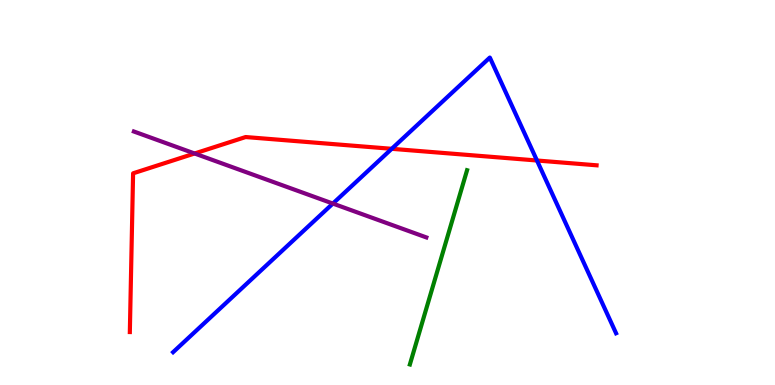[{'lines': ['blue', 'red'], 'intersections': [{'x': 5.05, 'y': 6.13}, {'x': 6.93, 'y': 5.83}]}, {'lines': ['green', 'red'], 'intersections': []}, {'lines': ['purple', 'red'], 'intersections': [{'x': 2.51, 'y': 6.01}]}, {'lines': ['blue', 'green'], 'intersections': []}, {'lines': ['blue', 'purple'], 'intersections': [{'x': 4.3, 'y': 4.71}]}, {'lines': ['green', 'purple'], 'intersections': []}]